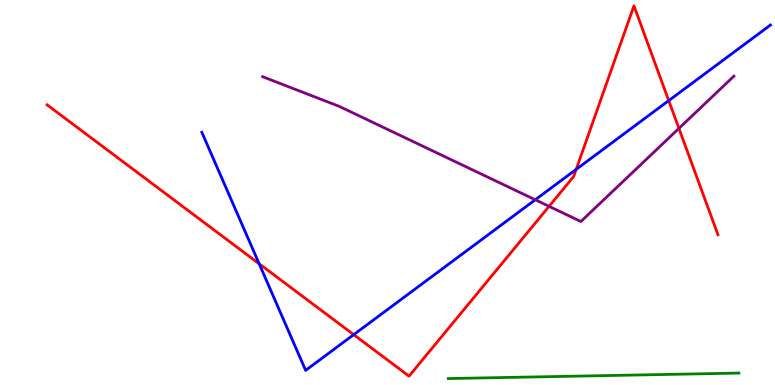[{'lines': ['blue', 'red'], 'intersections': [{'x': 3.34, 'y': 3.15}, {'x': 4.56, 'y': 1.31}, {'x': 7.43, 'y': 5.6}, {'x': 8.63, 'y': 7.39}]}, {'lines': ['green', 'red'], 'intersections': []}, {'lines': ['purple', 'red'], 'intersections': [{'x': 7.08, 'y': 4.64}, {'x': 8.76, 'y': 6.67}]}, {'lines': ['blue', 'green'], 'intersections': []}, {'lines': ['blue', 'purple'], 'intersections': [{'x': 6.91, 'y': 4.81}]}, {'lines': ['green', 'purple'], 'intersections': []}]